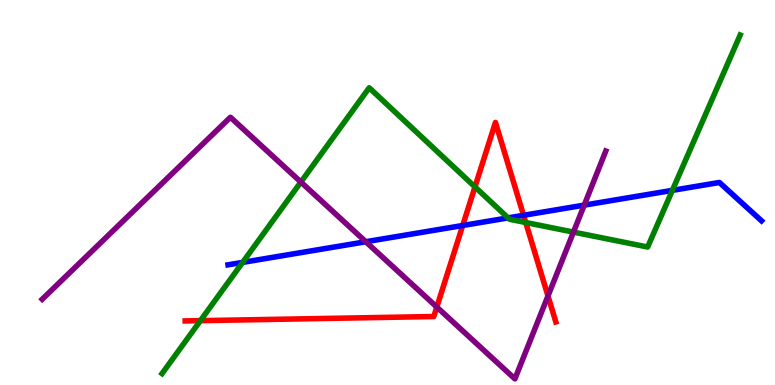[{'lines': ['blue', 'red'], 'intersections': [{'x': 5.97, 'y': 4.14}, {'x': 6.76, 'y': 4.41}]}, {'lines': ['green', 'red'], 'intersections': [{'x': 2.59, 'y': 1.67}, {'x': 6.13, 'y': 5.15}, {'x': 6.78, 'y': 4.22}]}, {'lines': ['purple', 'red'], 'intersections': [{'x': 5.64, 'y': 2.02}, {'x': 7.07, 'y': 2.31}]}, {'lines': ['blue', 'green'], 'intersections': [{'x': 3.13, 'y': 3.18}, {'x': 6.56, 'y': 4.34}, {'x': 8.68, 'y': 5.06}]}, {'lines': ['blue', 'purple'], 'intersections': [{'x': 4.72, 'y': 3.72}, {'x': 7.54, 'y': 4.67}]}, {'lines': ['green', 'purple'], 'intersections': [{'x': 3.88, 'y': 5.27}, {'x': 7.4, 'y': 3.97}]}]